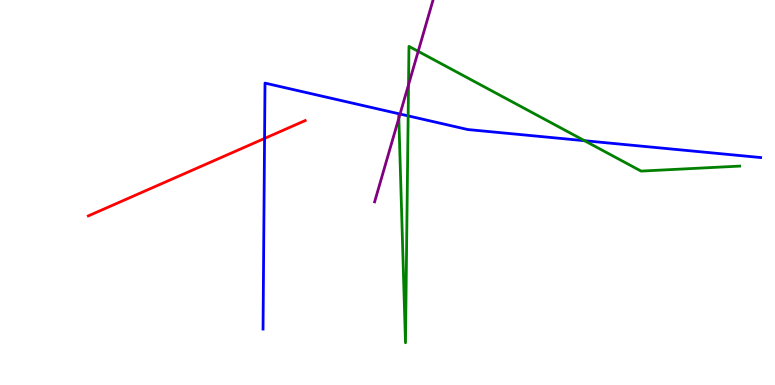[{'lines': ['blue', 'red'], 'intersections': [{'x': 3.41, 'y': 6.4}]}, {'lines': ['green', 'red'], 'intersections': []}, {'lines': ['purple', 'red'], 'intersections': []}, {'lines': ['blue', 'green'], 'intersections': [{'x': 5.27, 'y': 6.99}, {'x': 7.54, 'y': 6.35}]}, {'lines': ['blue', 'purple'], 'intersections': [{'x': 5.16, 'y': 7.04}]}, {'lines': ['green', 'purple'], 'intersections': [{'x': 5.15, 'y': 6.93}, {'x': 5.27, 'y': 7.8}, {'x': 5.4, 'y': 8.67}]}]